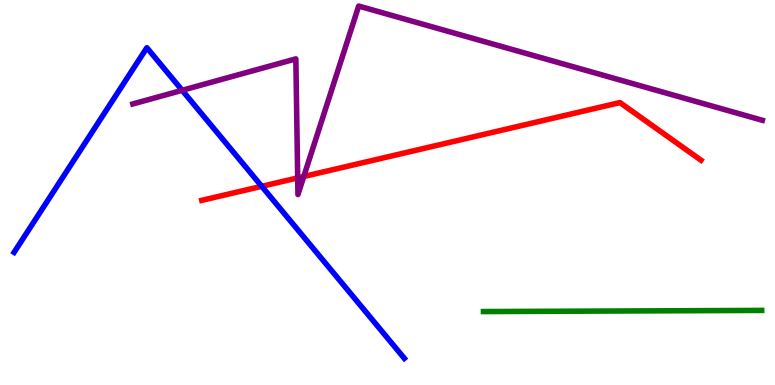[{'lines': ['blue', 'red'], 'intersections': [{'x': 3.38, 'y': 5.16}]}, {'lines': ['green', 'red'], 'intersections': []}, {'lines': ['purple', 'red'], 'intersections': [{'x': 3.84, 'y': 5.38}, {'x': 3.92, 'y': 5.42}]}, {'lines': ['blue', 'green'], 'intersections': []}, {'lines': ['blue', 'purple'], 'intersections': [{'x': 2.35, 'y': 7.65}]}, {'lines': ['green', 'purple'], 'intersections': []}]